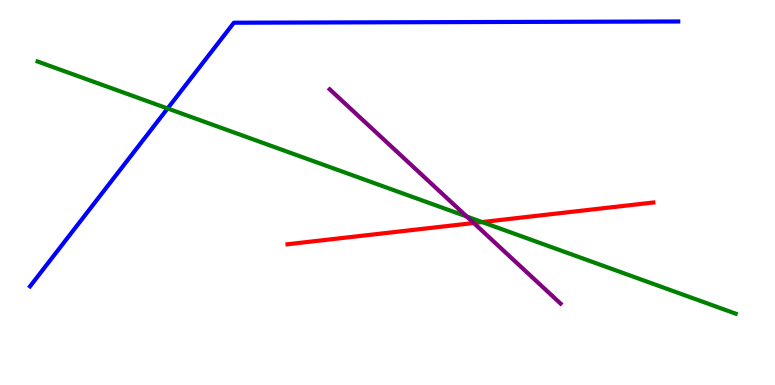[{'lines': ['blue', 'red'], 'intersections': []}, {'lines': ['green', 'red'], 'intersections': [{'x': 6.22, 'y': 4.23}]}, {'lines': ['purple', 'red'], 'intersections': [{'x': 6.11, 'y': 4.21}]}, {'lines': ['blue', 'green'], 'intersections': [{'x': 2.16, 'y': 7.18}]}, {'lines': ['blue', 'purple'], 'intersections': []}, {'lines': ['green', 'purple'], 'intersections': [{'x': 6.02, 'y': 4.38}]}]